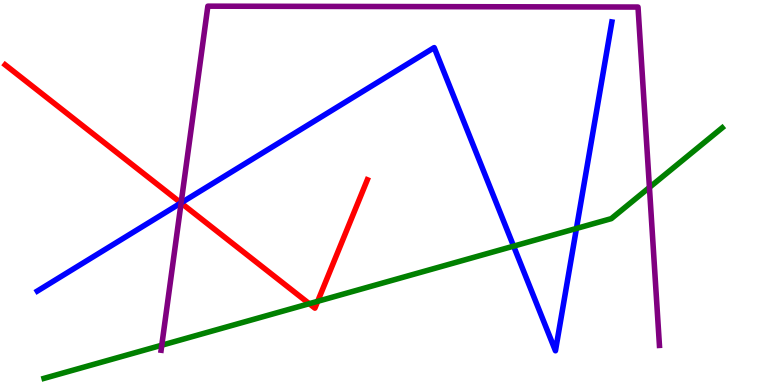[{'lines': ['blue', 'red'], 'intersections': [{'x': 2.34, 'y': 4.73}]}, {'lines': ['green', 'red'], 'intersections': [{'x': 3.99, 'y': 2.11}, {'x': 4.1, 'y': 2.17}]}, {'lines': ['purple', 'red'], 'intersections': [{'x': 2.34, 'y': 4.73}]}, {'lines': ['blue', 'green'], 'intersections': [{'x': 6.63, 'y': 3.61}, {'x': 7.44, 'y': 4.07}]}, {'lines': ['blue', 'purple'], 'intersections': [{'x': 2.34, 'y': 4.73}]}, {'lines': ['green', 'purple'], 'intersections': [{'x': 2.09, 'y': 1.03}, {'x': 8.38, 'y': 5.13}]}]